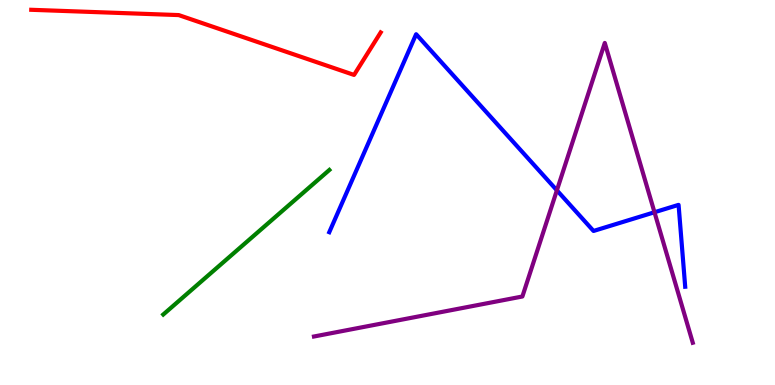[{'lines': ['blue', 'red'], 'intersections': []}, {'lines': ['green', 'red'], 'intersections': []}, {'lines': ['purple', 'red'], 'intersections': []}, {'lines': ['blue', 'green'], 'intersections': []}, {'lines': ['blue', 'purple'], 'intersections': [{'x': 7.19, 'y': 5.06}, {'x': 8.44, 'y': 4.49}]}, {'lines': ['green', 'purple'], 'intersections': []}]